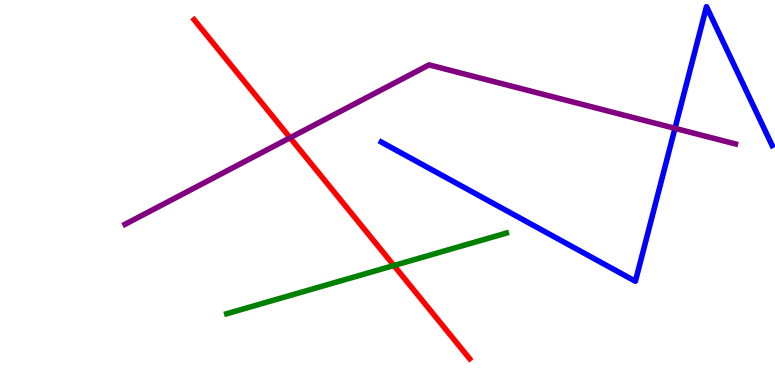[{'lines': ['blue', 'red'], 'intersections': []}, {'lines': ['green', 'red'], 'intersections': [{'x': 5.08, 'y': 3.1}]}, {'lines': ['purple', 'red'], 'intersections': [{'x': 3.74, 'y': 6.42}]}, {'lines': ['blue', 'green'], 'intersections': []}, {'lines': ['blue', 'purple'], 'intersections': [{'x': 8.71, 'y': 6.67}]}, {'lines': ['green', 'purple'], 'intersections': []}]